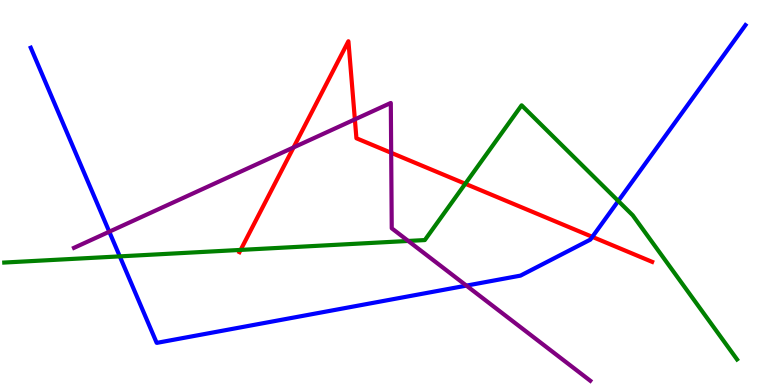[{'lines': ['blue', 'red'], 'intersections': [{'x': 7.64, 'y': 3.85}]}, {'lines': ['green', 'red'], 'intersections': [{'x': 3.1, 'y': 3.51}, {'x': 6.0, 'y': 5.23}]}, {'lines': ['purple', 'red'], 'intersections': [{'x': 3.79, 'y': 6.17}, {'x': 4.58, 'y': 6.9}, {'x': 5.05, 'y': 6.03}]}, {'lines': ['blue', 'green'], 'intersections': [{'x': 1.55, 'y': 3.34}, {'x': 7.98, 'y': 4.78}]}, {'lines': ['blue', 'purple'], 'intersections': [{'x': 1.41, 'y': 3.98}, {'x': 6.02, 'y': 2.58}]}, {'lines': ['green', 'purple'], 'intersections': [{'x': 5.27, 'y': 3.74}]}]